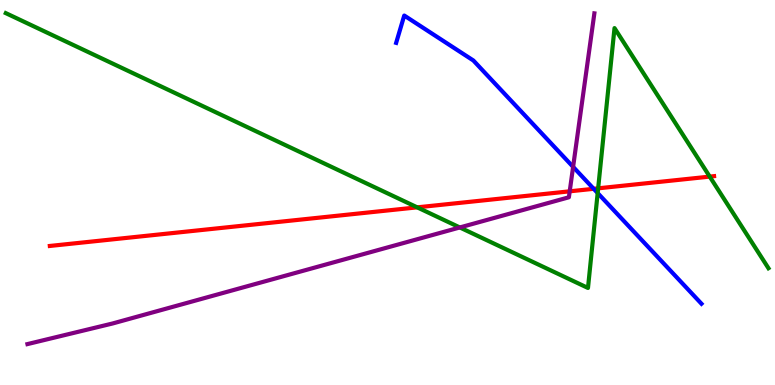[{'lines': ['blue', 'red'], 'intersections': [{'x': 7.66, 'y': 5.1}]}, {'lines': ['green', 'red'], 'intersections': [{'x': 5.38, 'y': 4.61}, {'x': 7.72, 'y': 5.11}, {'x': 9.16, 'y': 5.41}]}, {'lines': ['purple', 'red'], 'intersections': [{'x': 7.35, 'y': 5.03}]}, {'lines': ['blue', 'green'], 'intersections': [{'x': 7.71, 'y': 4.99}]}, {'lines': ['blue', 'purple'], 'intersections': [{'x': 7.39, 'y': 5.67}]}, {'lines': ['green', 'purple'], 'intersections': [{'x': 5.93, 'y': 4.09}]}]